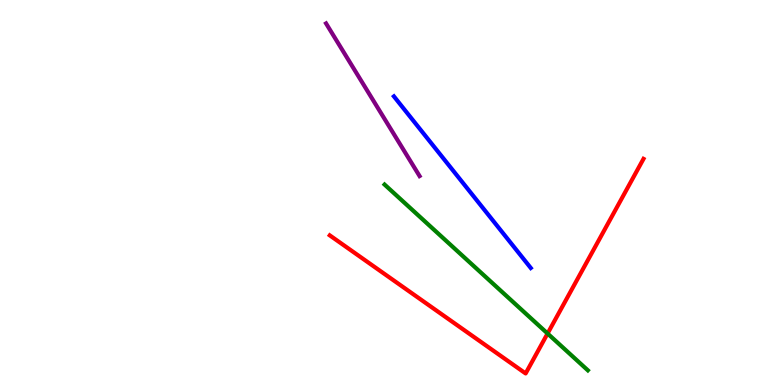[{'lines': ['blue', 'red'], 'intersections': []}, {'lines': ['green', 'red'], 'intersections': [{'x': 7.07, 'y': 1.34}]}, {'lines': ['purple', 'red'], 'intersections': []}, {'lines': ['blue', 'green'], 'intersections': []}, {'lines': ['blue', 'purple'], 'intersections': []}, {'lines': ['green', 'purple'], 'intersections': []}]